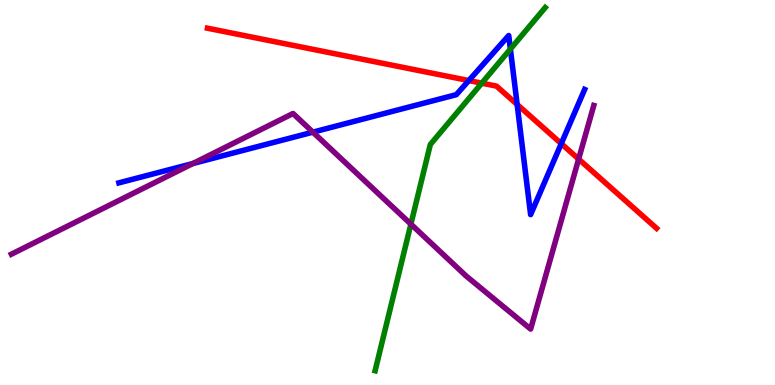[{'lines': ['blue', 'red'], 'intersections': [{'x': 6.05, 'y': 7.91}, {'x': 6.67, 'y': 7.29}, {'x': 7.24, 'y': 6.27}]}, {'lines': ['green', 'red'], 'intersections': [{'x': 6.22, 'y': 7.84}]}, {'lines': ['purple', 'red'], 'intersections': [{'x': 7.47, 'y': 5.87}]}, {'lines': ['blue', 'green'], 'intersections': [{'x': 6.59, 'y': 8.73}]}, {'lines': ['blue', 'purple'], 'intersections': [{'x': 2.49, 'y': 5.75}, {'x': 4.04, 'y': 6.57}]}, {'lines': ['green', 'purple'], 'intersections': [{'x': 5.3, 'y': 4.18}]}]